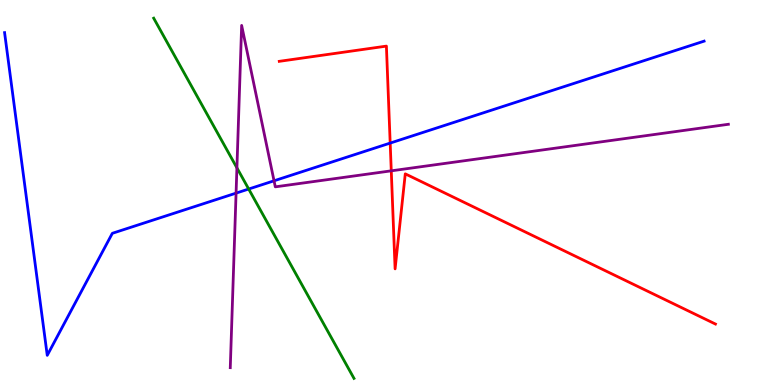[{'lines': ['blue', 'red'], 'intersections': [{'x': 5.03, 'y': 6.28}]}, {'lines': ['green', 'red'], 'intersections': []}, {'lines': ['purple', 'red'], 'intersections': [{'x': 5.05, 'y': 5.56}]}, {'lines': ['blue', 'green'], 'intersections': [{'x': 3.21, 'y': 5.09}]}, {'lines': ['blue', 'purple'], 'intersections': [{'x': 3.05, 'y': 4.98}, {'x': 3.54, 'y': 5.3}]}, {'lines': ['green', 'purple'], 'intersections': [{'x': 3.06, 'y': 5.64}]}]